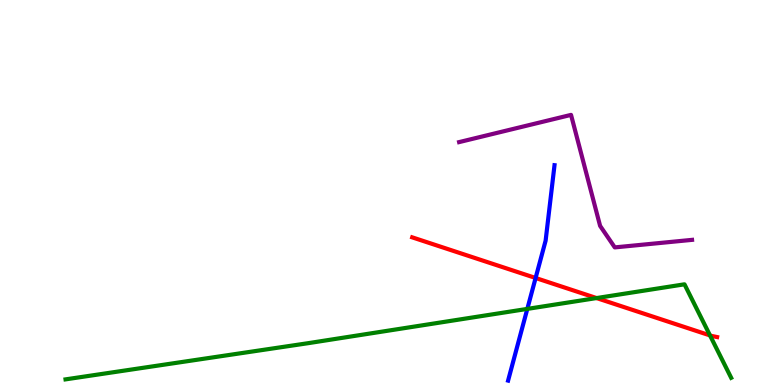[{'lines': ['blue', 'red'], 'intersections': [{'x': 6.91, 'y': 2.78}]}, {'lines': ['green', 'red'], 'intersections': [{'x': 7.7, 'y': 2.26}, {'x': 9.16, 'y': 1.29}]}, {'lines': ['purple', 'red'], 'intersections': []}, {'lines': ['blue', 'green'], 'intersections': [{'x': 6.8, 'y': 1.98}]}, {'lines': ['blue', 'purple'], 'intersections': []}, {'lines': ['green', 'purple'], 'intersections': []}]